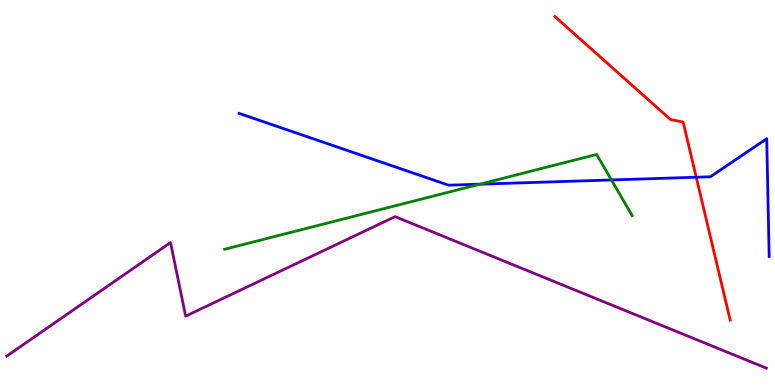[{'lines': ['blue', 'red'], 'intersections': [{'x': 8.98, 'y': 5.4}]}, {'lines': ['green', 'red'], 'intersections': []}, {'lines': ['purple', 'red'], 'intersections': []}, {'lines': ['blue', 'green'], 'intersections': [{'x': 6.19, 'y': 5.22}, {'x': 7.89, 'y': 5.33}]}, {'lines': ['blue', 'purple'], 'intersections': []}, {'lines': ['green', 'purple'], 'intersections': []}]